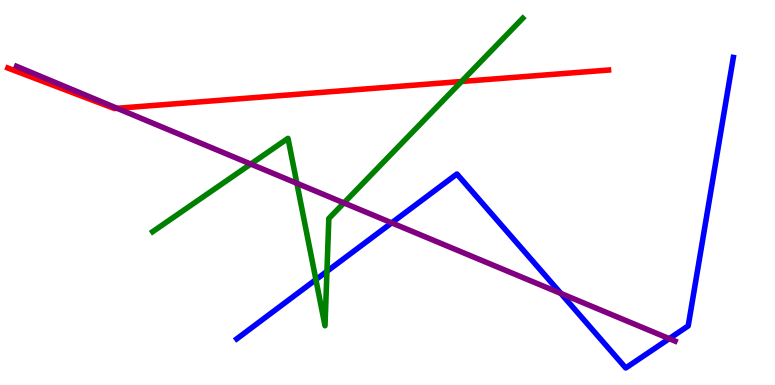[{'lines': ['blue', 'red'], 'intersections': []}, {'lines': ['green', 'red'], 'intersections': [{'x': 5.96, 'y': 7.88}]}, {'lines': ['purple', 'red'], 'intersections': [{'x': 1.51, 'y': 7.19}]}, {'lines': ['blue', 'green'], 'intersections': [{'x': 4.08, 'y': 2.74}, {'x': 4.22, 'y': 2.95}]}, {'lines': ['blue', 'purple'], 'intersections': [{'x': 5.05, 'y': 4.21}, {'x': 7.24, 'y': 2.38}, {'x': 8.64, 'y': 1.2}]}, {'lines': ['green', 'purple'], 'intersections': [{'x': 3.24, 'y': 5.74}, {'x': 3.83, 'y': 5.24}, {'x': 4.44, 'y': 4.73}]}]